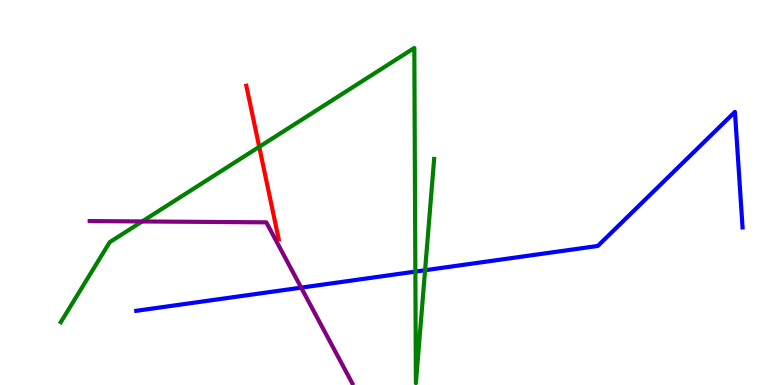[{'lines': ['blue', 'red'], 'intersections': []}, {'lines': ['green', 'red'], 'intersections': [{'x': 3.34, 'y': 6.19}]}, {'lines': ['purple', 'red'], 'intersections': []}, {'lines': ['blue', 'green'], 'intersections': [{'x': 5.36, 'y': 2.95}, {'x': 5.48, 'y': 2.98}]}, {'lines': ['blue', 'purple'], 'intersections': [{'x': 3.89, 'y': 2.53}]}, {'lines': ['green', 'purple'], 'intersections': [{'x': 1.83, 'y': 4.25}]}]